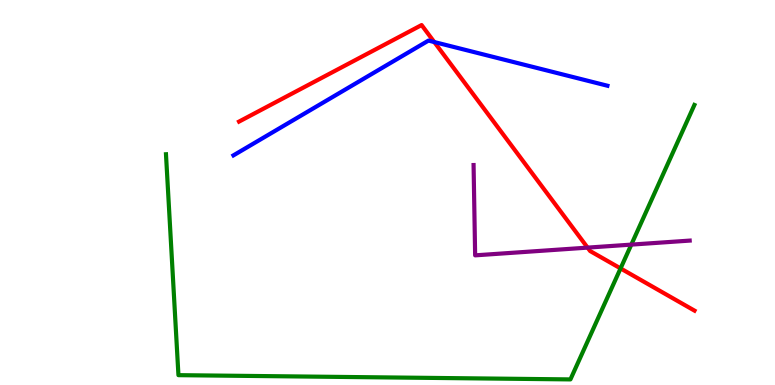[{'lines': ['blue', 'red'], 'intersections': [{'x': 5.6, 'y': 8.91}]}, {'lines': ['green', 'red'], 'intersections': [{'x': 8.01, 'y': 3.03}]}, {'lines': ['purple', 'red'], 'intersections': [{'x': 7.58, 'y': 3.57}]}, {'lines': ['blue', 'green'], 'intersections': []}, {'lines': ['blue', 'purple'], 'intersections': []}, {'lines': ['green', 'purple'], 'intersections': [{'x': 8.15, 'y': 3.65}]}]